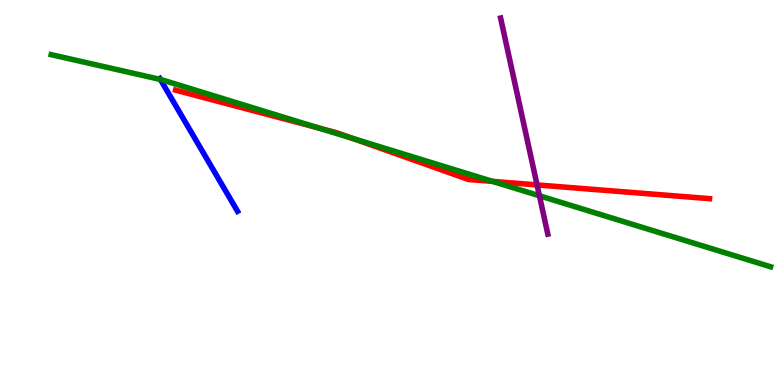[{'lines': ['blue', 'red'], 'intersections': []}, {'lines': ['green', 'red'], 'intersections': [{'x': 4.11, 'y': 6.68}, {'x': 4.56, 'y': 6.4}, {'x': 6.36, 'y': 5.29}]}, {'lines': ['purple', 'red'], 'intersections': [{'x': 6.93, 'y': 5.2}]}, {'lines': ['blue', 'green'], 'intersections': [{'x': 2.07, 'y': 7.94}]}, {'lines': ['blue', 'purple'], 'intersections': []}, {'lines': ['green', 'purple'], 'intersections': [{'x': 6.96, 'y': 4.91}]}]